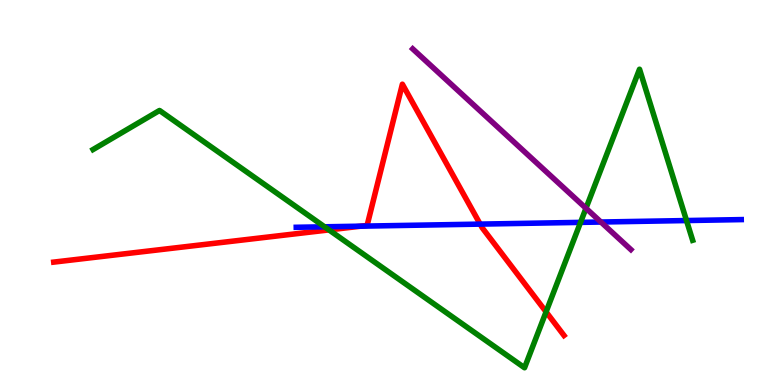[{'lines': ['blue', 'red'], 'intersections': [{'x': 4.66, 'y': 4.13}, {'x': 6.2, 'y': 4.18}]}, {'lines': ['green', 'red'], 'intersections': [{'x': 4.24, 'y': 4.03}, {'x': 7.05, 'y': 1.9}]}, {'lines': ['purple', 'red'], 'intersections': []}, {'lines': ['blue', 'green'], 'intersections': [{'x': 4.19, 'y': 4.11}, {'x': 7.49, 'y': 4.22}, {'x': 8.86, 'y': 4.27}]}, {'lines': ['blue', 'purple'], 'intersections': [{'x': 7.75, 'y': 4.23}]}, {'lines': ['green', 'purple'], 'intersections': [{'x': 7.56, 'y': 4.59}]}]